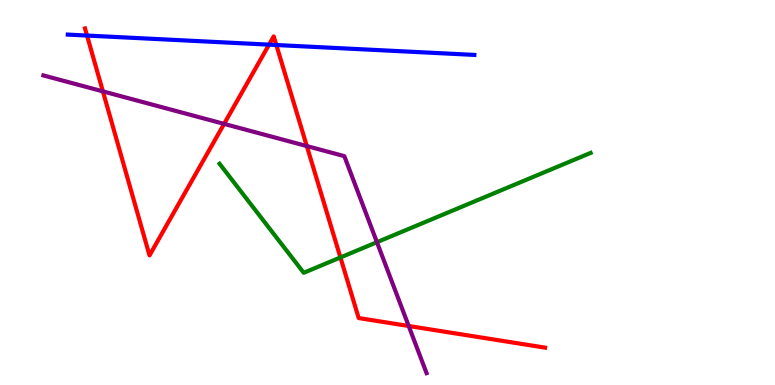[{'lines': ['blue', 'red'], 'intersections': [{'x': 1.12, 'y': 9.08}, {'x': 3.47, 'y': 8.84}, {'x': 3.57, 'y': 8.83}]}, {'lines': ['green', 'red'], 'intersections': [{'x': 4.39, 'y': 3.31}]}, {'lines': ['purple', 'red'], 'intersections': [{'x': 1.33, 'y': 7.63}, {'x': 2.89, 'y': 6.78}, {'x': 3.96, 'y': 6.21}, {'x': 5.27, 'y': 1.53}]}, {'lines': ['blue', 'green'], 'intersections': []}, {'lines': ['blue', 'purple'], 'intersections': []}, {'lines': ['green', 'purple'], 'intersections': [{'x': 4.86, 'y': 3.71}]}]